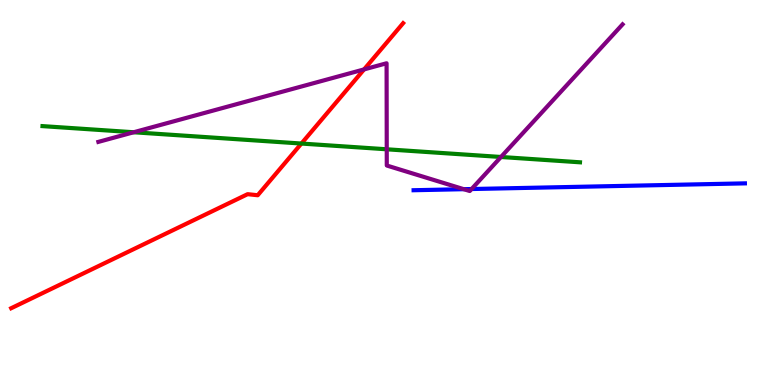[{'lines': ['blue', 'red'], 'intersections': []}, {'lines': ['green', 'red'], 'intersections': [{'x': 3.89, 'y': 6.27}]}, {'lines': ['purple', 'red'], 'intersections': [{'x': 4.7, 'y': 8.2}]}, {'lines': ['blue', 'green'], 'intersections': []}, {'lines': ['blue', 'purple'], 'intersections': [{'x': 5.98, 'y': 5.09}, {'x': 6.09, 'y': 5.09}]}, {'lines': ['green', 'purple'], 'intersections': [{'x': 1.72, 'y': 6.56}, {'x': 4.99, 'y': 6.12}, {'x': 6.46, 'y': 5.92}]}]